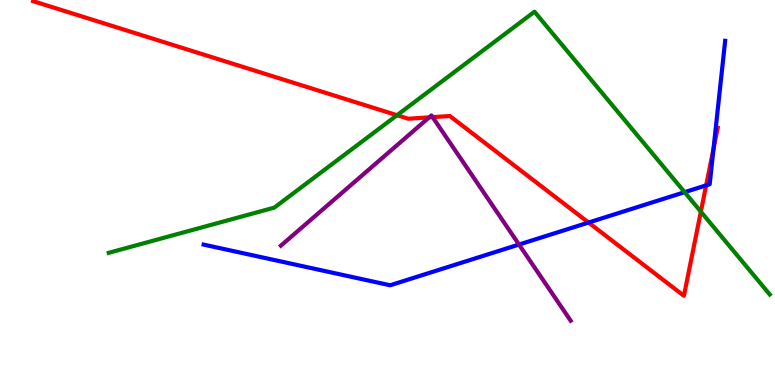[{'lines': ['blue', 'red'], 'intersections': [{'x': 7.59, 'y': 4.22}, {'x': 9.11, 'y': 5.19}, {'x': 9.21, 'y': 6.14}]}, {'lines': ['green', 'red'], 'intersections': [{'x': 5.12, 'y': 7.01}, {'x': 9.04, 'y': 4.5}]}, {'lines': ['purple', 'red'], 'intersections': [{'x': 5.54, 'y': 6.95}, {'x': 5.58, 'y': 6.96}]}, {'lines': ['blue', 'green'], 'intersections': [{'x': 8.83, 'y': 5.01}]}, {'lines': ['blue', 'purple'], 'intersections': [{'x': 6.7, 'y': 3.65}]}, {'lines': ['green', 'purple'], 'intersections': []}]